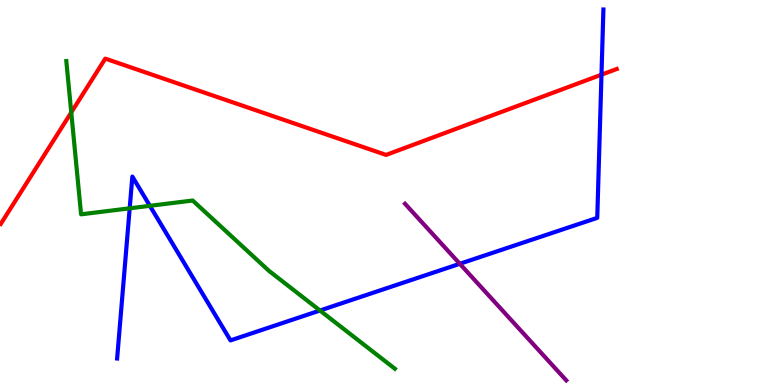[{'lines': ['blue', 'red'], 'intersections': [{'x': 7.76, 'y': 8.06}]}, {'lines': ['green', 'red'], 'intersections': [{'x': 0.92, 'y': 7.08}]}, {'lines': ['purple', 'red'], 'intersections': []}, {'lines': ['blue', 'green'], 'intersections': [{'x': 1.67, 'y': 4.59}, {'x': 1.93, 'y': 4.65}, {'x': 4.13, 'y': 1.93}]}, {'lines': ['blue', 'purple'], 'intersections': [{'x': 5.93, 'y': 3.15}]}, {'lines': ['green', 'purple'], 'intersections': []}]